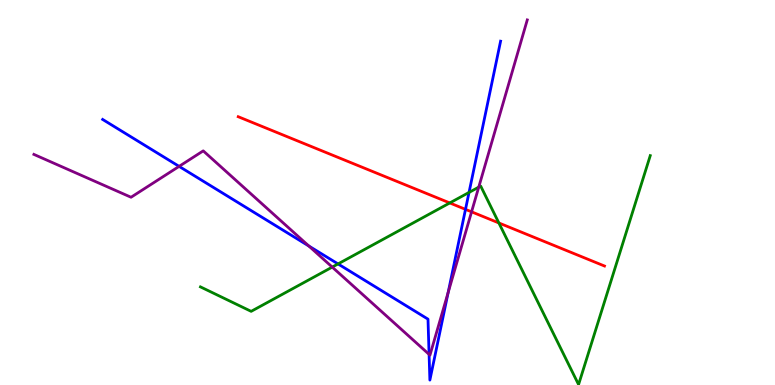[{'lines': ['blue', 'red'], 'intersections': [{'x': 6.01, 'y': 4.56}]}, {'lines': ['green', 'red'], 'intersections': [{'x': 5.8, 'y': 4.73}, {'x': 6.44, 'y': 4.21}]}, {'lines': ['purple', 'red'], 'intersections': [{'x': 6.08, 'y': 4.5}]}, {'lines': ['blue', 'green'], 'intersections': [{'x': 4.36, 'y': 3.14}, {'x': 6.05, 'y': 5.0}]}, {'lines': ['blue', 'purple'], 'intersections': [{'x': 2.31, 'y': 5.68}, {'x': 3.98, 'y': 3.61}, {'x': 5.54, 'y': 0.796}, {'x': 5.78, 'y': 2.4}]}, {'lines': ['green', 'purple'], 'intersections': [{'x': 4.29, 'y': 3.06}, {'x': 6.18, 'y': 5.14}]}]